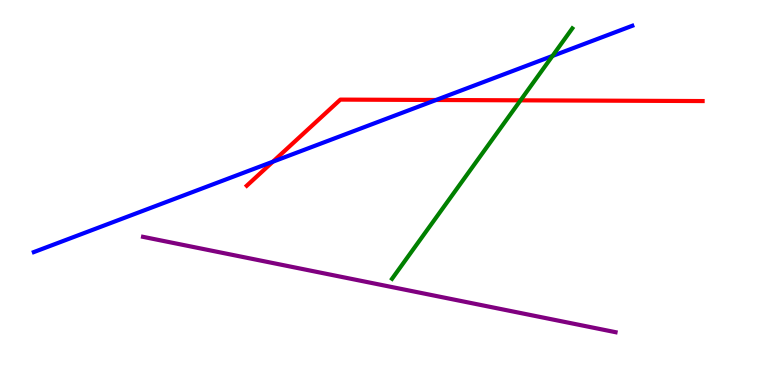[{'lines': ['blue', 'red'], 'intersections': [{'x': 3.52, 'y': 5.8}, {'x': 5.63, 'y': 7.4}]}, {'lines': ['green', 'red'], 'intersections': [{'x': 6.72, 'y': 7.39}]}, {'lines': ['purple', 'red'], 'intersections': []}, {'lines': ['blue', 'green'], 'intersections': [{'x': 7.13, 'y': 8.55}]}, {'lines': ['blue', 'purple'], 'intersections': []}, {'lines': ['green', 'purple'], 'intersections': []}]